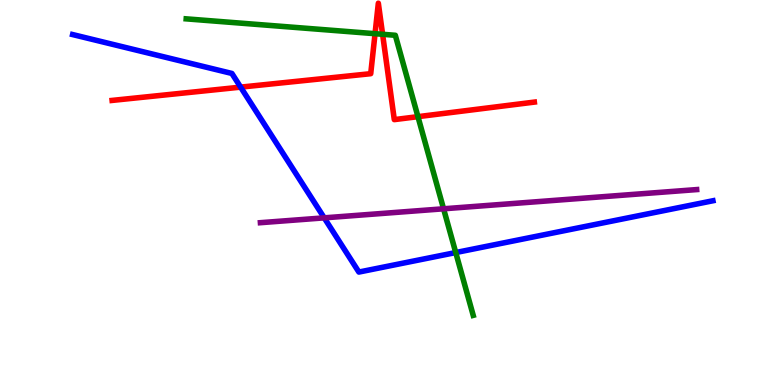[{'lines': ['blue', 'red'], 'intersections': [{'x': 3.1, 'y': 7.74}]}, {'lines': ['green', 'red'], 'intersections': [{'x': 4.84, 'y': 9.12}, {'x': 4.94, 'y': 9.11}, {'x': 5.39, 'y': 6.97}]}, {'lines': ['purple', 'red'], 'intersections': []}, {'lines': ['blue', 'green'], 'intersections': [{'x': 5.88, 'y': 3.44}]}, {'lines': ['blue', 'purple'], 'intersections': [{'x': 4.18, 'y': 4.34}]}, {'lines': ['green', 'purple'], 'intersections': [{'x': 5.72, 'y': 4.58}]}]